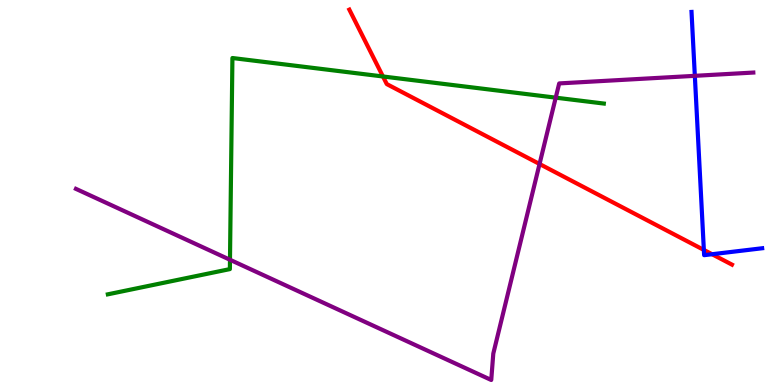[{'lines': ['blue', 'red'], 'intersections': [{'x': 9.08, 'y': 3.51}, {'x': 9.19, 'y': 3.4}]}, {'lines': ['green', 'red'], 'intersections': [{'x': 4.94, 'y': 8.01}]}, {'lines': ['purple', 'red'], 'intersections': [{'x': 6.96, 'y': 5.74}]}, {'lines': ['blue', 'green'], 'intersections': []}, {'lines': ['blue', 'purple'], 'intersections': [{'x': 8.97, 'y': 8.03}]}, {'lines': ['green', 'purple'], 'intersections': [{'x': 2.97, 'y': 3.25}, {'x': 7.17, 'y': 7.46}]}]